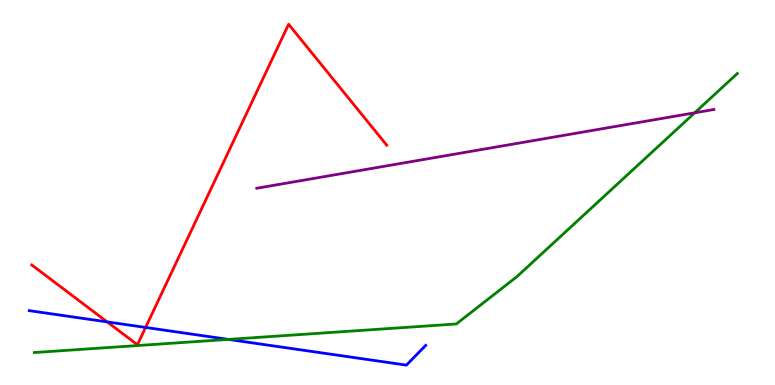[{'lines': ['blue', 'red'], 'intersections': [{'x': 1.38, 'y': 1.64}, {'x': 1.88, 'y': 1.49}]}, {'lines': ['green', 'red'], 'intersections': []}, {'lines': ['purple', 'red'], 'intersections': []}, {'lines': ['blue', 'green'], 'intersections': [{'x': 2.95, 'y': 1.18}]}, {'lines': ['blue', 'purple'], 'intersections': []}, {'lines': ['green', 'purple'], 'intersections': [{'x': 8.96, 'y': 7.07}]}]